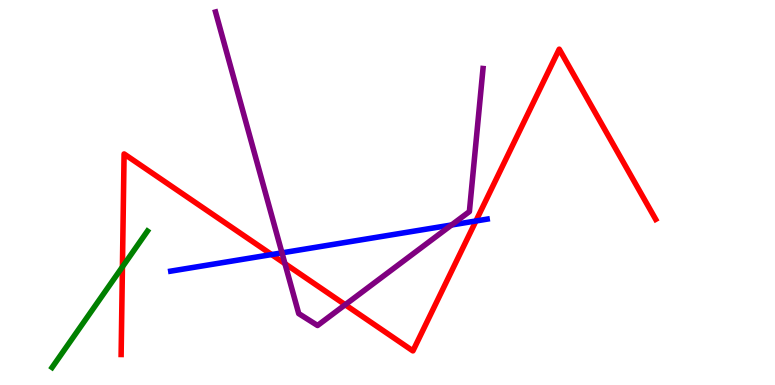[{'lines': ['blue', 'red'], 'intersections': [{'x': 3.51, 'y': 3.39}, {'x': 6.14, 'y': 4.26}]}, {'lines': ['green', 'red'], 'intersections': [{'x': 1.58, 'y': 3.07}]}, {'lines': ['purple', 'red'], 'intersections': [{'x': 3.68, 'y': 3.15}, {'x': 4.45, 'y': 2.08}]}, {'lines': ['blue', 'green'], 'intersections': []}, {'lines': ['blue', 'purple'], 'intersections': [{'x': 3.64, 'y': 3.43}, {'x': 5.83, 'y': 4.16}]}, {'lines': ['green', 'purple'], 'intersections': []}]